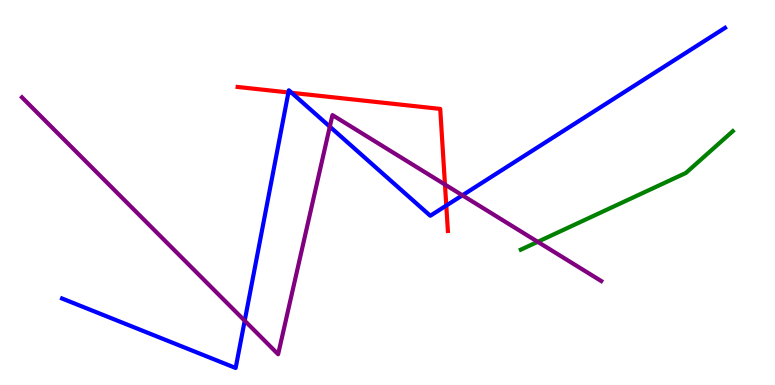[{'lines': ['blue', 'red'], 'intersections': [{'x': 3.72, 'y': 7.6}, {'x': 3.76, 'y': 7.59}, {'x': 5.76, 'y': 4.66}]}, {'lines': ['green', 'red'], 'intersections': []}, {'lines': ['purple', 'red'], 'intersections': [{'x': 5.74, 'y': 5.21}]}, {'lines': ['blue', 'green'], 'intersections': []}, {'lines': ['blue', 'purple'], 'intersections': [{'x': 3.16, 'y': 1.67}, {'x': 4.26, 'y': 6.71}, {'x': 5.97, 'y': 4.93}]}, {'lines': ['green', 'purple'], 'intersections': [{'x': 6.94, 'y': 3.72}]}]